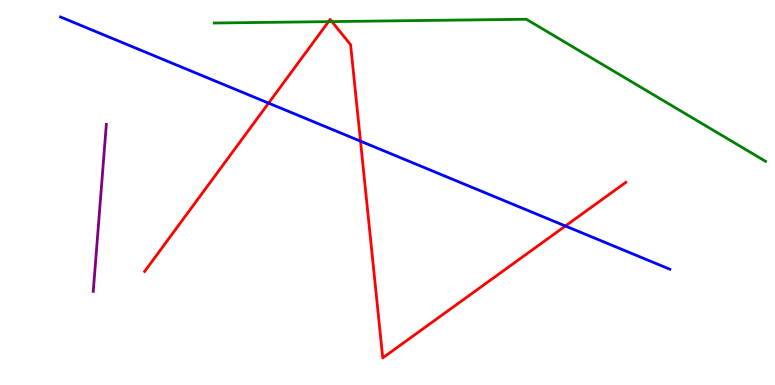[{'lines': ['blue', 'red'], 'intersections': [{'x': 3.47, 'y': 7.32}, {'x': 4.65, 'y': 6.33}, {'x': 7.3, 'y': 4.13}]}, {'lines': ['green', 'red'], 'intersections': [{'x': 4.24, 'y': 9.44}, {'x': 4.28, 'y': 9.44}]}, {'lines': ['purple', 'red'], 'intersections': []}, {'lines': ['blue', 'green'], 'intersections': []}, {'lines': ['blue', 'purple'], 'intersections': []}, {'lines': ['green', 'purple'], 'intersections': []}]